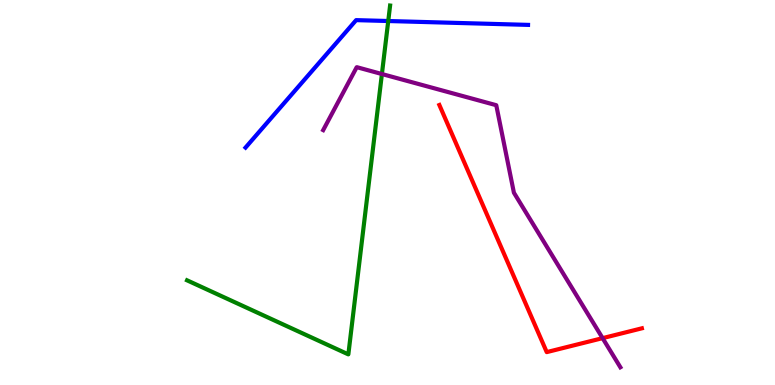[{'lines': ['blue', 'red'], 'intersections': []}, {'lines': ['green', 'red'], 'intersections': []}, {'lines': ['purple', 'red'], 'intersections': [{'x': 7.78, 'y': 1.22}]}, {'lines': ['blue', 'green'], 'intersections': [{'x': 5.01, 'y': 9.45}]}, {'lines': ['blue', 'purple'], 'intersections': []}, {'lines': ['green', 'purple'], 'intersections': [{'x': 4.93, 'y': 8.08}]}]